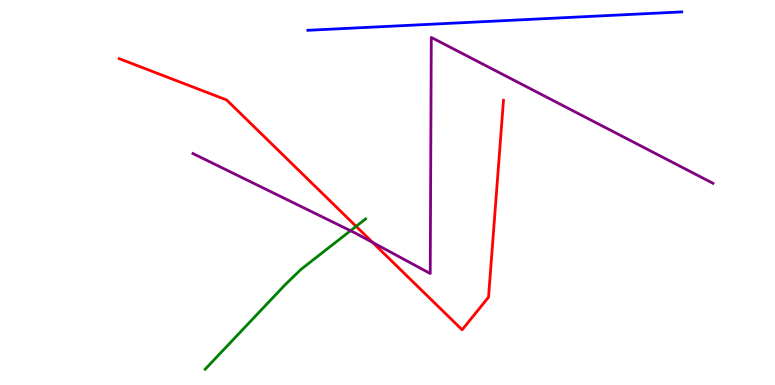[{'lines': ['blue', 'red'], 'intersections': []}, {'lines': ['green', 'red'], 'intersections': [{'x': 4.6, 'y': 4.12}]}, {'lines': ['purple', 'red'], 'intersections': [{'x': 4.81, 'y': 3.7}]}, {'lines': ['blue', 'green'], 'intersections': []}, {'lines': ['blue', 'purple'], 'intersections': []}, {'lines': ['green', 'purple'], 'intersections': [{'x': 4.52, 'y': 4.01}]}]